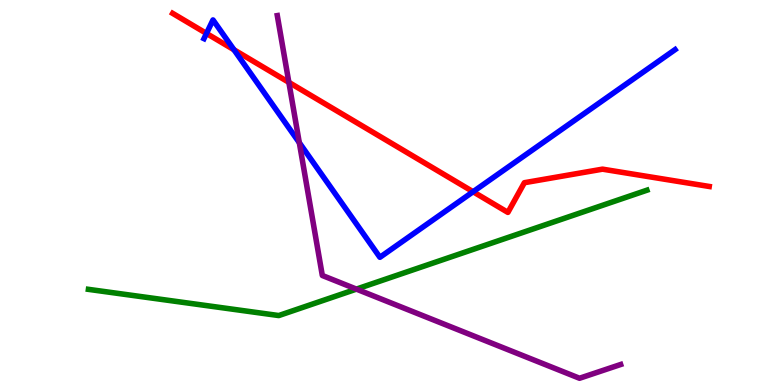[{'lines': ['blue', 'red'], 'intersections': [{'x': 2.66, 'y': 9.13}, {'x': 3.02, 'y': 8.71}, {'x': 6.1, 'y': 5.02}]}, {'lines': ['green', 'red'], 'intersections': []}, {'lines': ['purple', 'red'], 'intersections': [{'x': 3.73, 'y': 7.86}]}, {'lines': ['blue', 'green'], 'intersections': []}, {'lines': ['blue', 'purple'], 'intersections': [{'x': 3.86, 'y': 6.29}]}, {'lines': ['green', 'purple'], 'intersections': [{'x': 4.6, 'y': 2.49}]}]